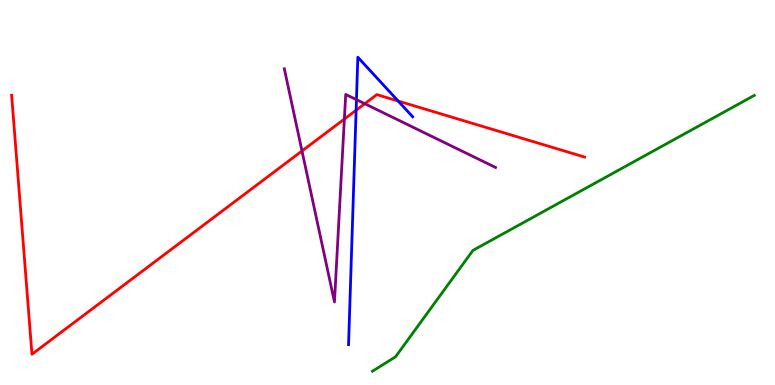[{'lines': ['blue', 'red'], 'intersections': [{'x': 4.6, 'y': 7.14}, {'x': 5.14, 'y': 7.38}]}, {'lines': ['green', 'red'], 'intersections': []}, {'lines': ['purple', 'red'], 'intersections': [{'x': 3.9, 'y': 6.08}, {'x': 4.44, 'y': 6.91}, {'x': 4.71, 'y': 7.31}]}, {'lines': ['blue', 'green'], 'intersections': []}, {'lines': ['blue', 'purple'], 'intersections': [{'x': 4.6, 'y': 7.41}]}, {'lines': ['green', 'purple'], 'intersections': []}]